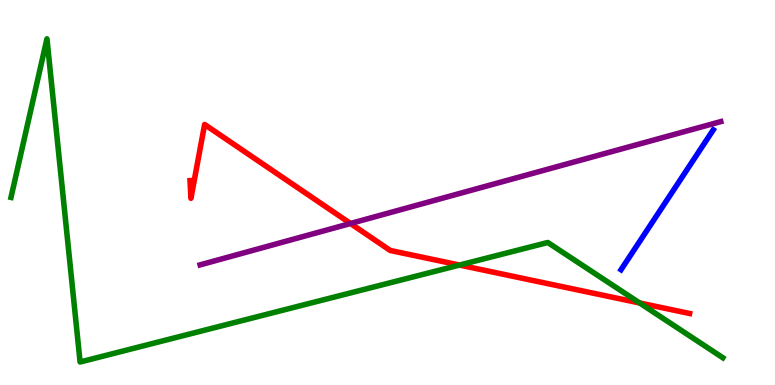[{'lines': ['blue', 'red'], 'intersections': []}, {'lines': ['green', 'red'], 'intersections': [{'x': 5.93, 'y': 3.12}, {'x': 8.25, 'y': 2.13}]}, {'lines': ['purple', 'red'], 'intersections': [{'x': 4.52, 'y': 4.19}]}, {'lines': ['blue', 'green'], 'intersections': []}, {'lines': ['blue', 'purple'], 'intersections': []}, {'lines': ['green', 'purple'], 'intersections': []}]